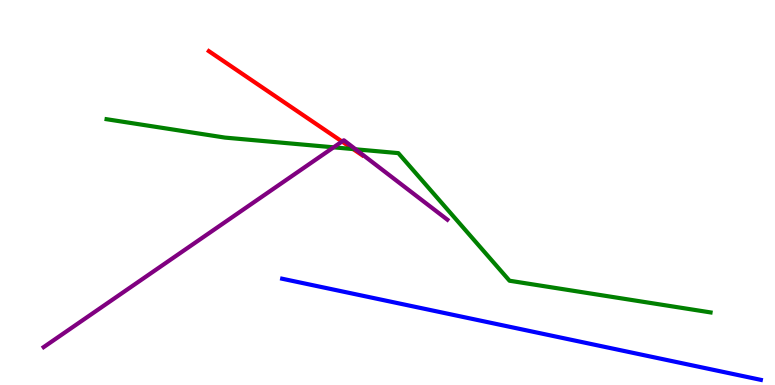[{'lines': ['blue', 'red'], 'intersections': []}, {'lines': ['green', 'red'], 'intersections': [{'x': 4.56, 'y': 6.13}]}, {'lines': ['purple', 'red'], 'intersections': [{'x': 4.41, 'y': 6.32}]}, {'lines': ['blue', 'green'], 'intersections': []}, {'lines': ['blue', 'purple'], 'intersections': []}, {'lines': ['green', 'purple'], 'intersections': [{'x': 4.3, 'y': 6.17}, {'x': 4.59, 'y': 6.12}]}]